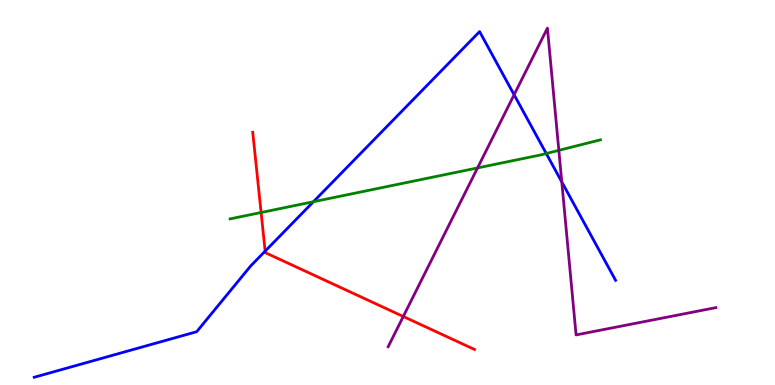[{'lines': ['blue', 'red'], 'intersections': [{'x': 3.42, 'y': 3.48}]}, {'lines': ['green', 'red'], 'intersections': [{'x': 3.37, 'y': 4.48}]}, {'lines': ['purple', 'red'], 'intersections': [{'x': 5.2, 'y': 1.78}]}, {'lines': ['blue', 'green'], 'intersections': [{'x': 4.04, 'y': 4.76}, {'x': 7.05, 'y': 6.01}]}, {'lines': ['blue', 'purple'], 'intersections': [{'x': 6.63, 'y': 7.54}, {'x': 7.25, 'y': 5.27}]}, {'lines': ['green', 'purple'], 'intersections': [{'x': 6.16, 'y': 5.64}, {'x': 7.21, 'y': 6.09}]}]